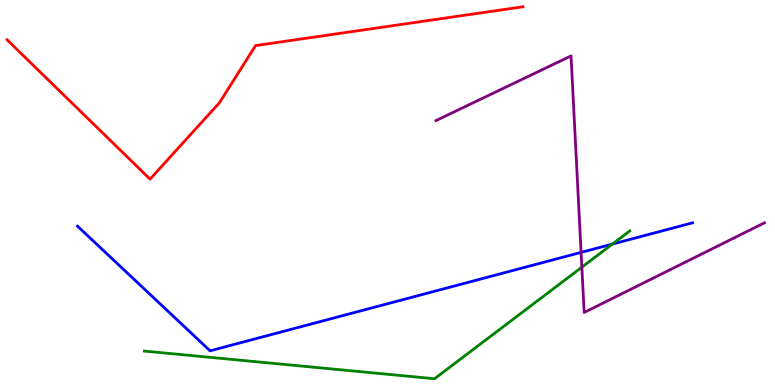[{'lines': ['blue', 'red'], 'intersections': []}, {'lines': ['green', 'red'], 'intersections': []}, {'lines': ['purple', 'red'], 'intersections': []}, {'lines': ['blue', 'green'], 'intersections': [{'x': 7.9, 'y': 3.66}]}, {'lines': ['blue', 'purple'], 'intersections': [{'x': 7.5, 'y': 3.44}]}, {'lines': ['green', 'purple'], 'intersections': [{'x': 7.51, 'y': 3.06}]}]